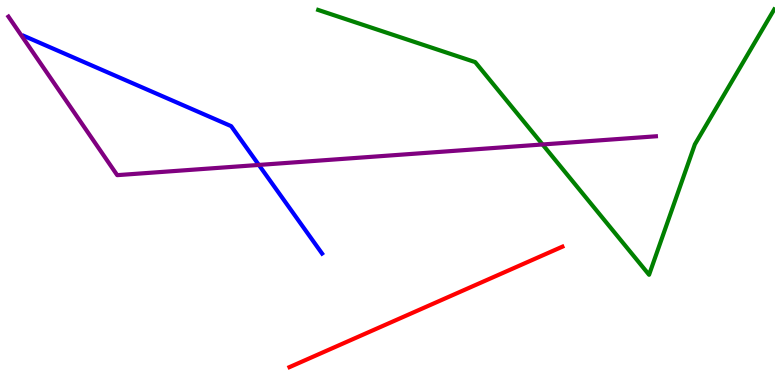[{'lines': ['blue', 'red'], 'intersections': []}, {'lines': ['green', 'red'], 'intersections': []}, {'lines': ['purple', 'red'], 'intersections': []}, {'lines': ['blue', 'green'], 'intersections': []}, {'lines': ['blue', 'purple'], 'intersections': [{'x': 3.34, 'y': 5.72}]}, {'lines': ['green', 'purple'], 'intersections': [{'x': 7.0, 'y': 6.25}]}]